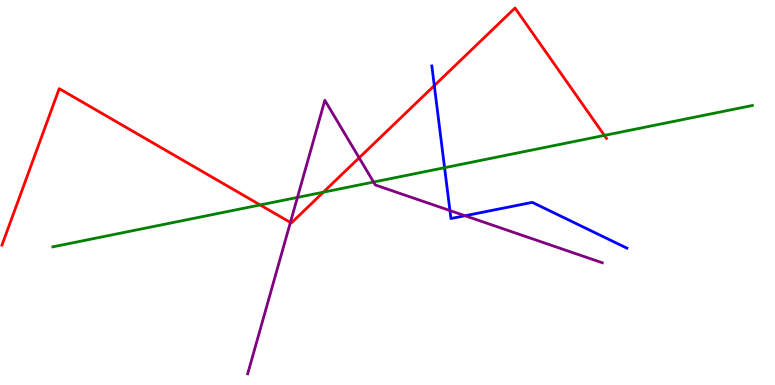[{'lines': ['blue', 'red'], 'intersections': [{'x': 5.6, 'y': 7.78}]}, {'lines': ['green', 'red'], 'intersections': [{'x': 3.36, 'y': 4.68}, {'x': 4.17, 'y': 5.01}, {'x': 7.8, 'y': 6.48}]}, {'lines': ['purple', 'red'], 'intersections': [{'x': 3.75, 'y': 4.22}, {'x': 4.63, 'y': 5.9}]}, {'lines': ['blue', 'green'], 'intersections': [{'x': 5.74, 'y': 5.64}]}, {'lines': ['blue', 'purple'], 'intersections': [{'x': 5.81, 'y': 4.53}, {'x': 6.0, 'y': 4.4}]}, {'lines': ['green', 'purple'], 'intersections': [{'x': 3.84, 'y': 4.87}, {'x': 4.82, 'y': 5.27}]}]